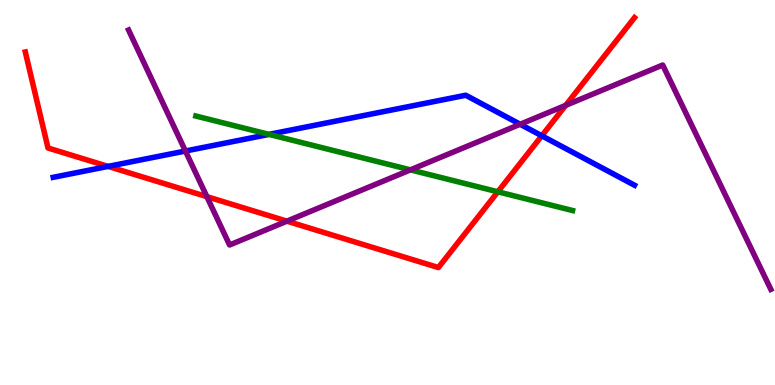[{'lines': ['blue', 'red'], 'intersections': [{'x': 1.39, 'y': 5.68}, {'x': 6.99, 'y': 6.47}]}, {'lines': ['green', 'red'], 'intersections': [{'x': 6.42, 'y': 5.02}]}, {'lines': ['purple', 'red'], 'intersections': [{'x': 2.67, 'y': 4.89}, {'x': 3.7, 'y': 4.26}, {'x': 7.3, 'y': 7.26}]}, {'lines': ['blue', 'green'], 'intersections': [{'x': 3.47, 'y': 6.51}]}, {'lines': ['blue', 'purple'], 'intersections': [{'x': 2.39, 'y': 6.08}, {'x': 6.71, 'y': 6.77}]}, {'lines': ['green', 'purple'], 'intersections': [{'x': 5.3, 'y': 5.59}]}]